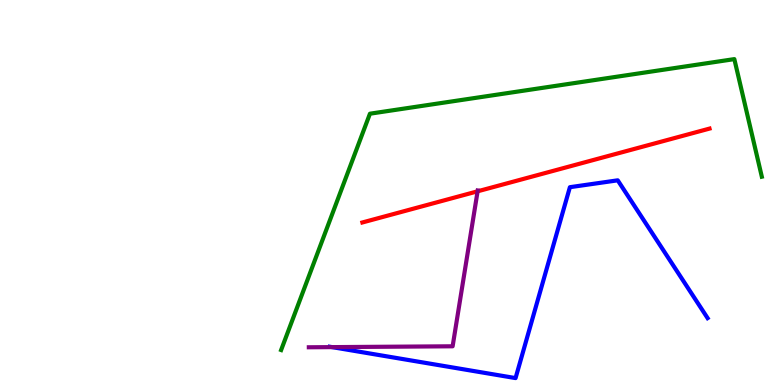[{'lines': ['blue', 'red'], 'intersections': []}, {'lines': ['green', 'red'], 'intersections': []}, {'lines': ['purple', 'red'], 'intersections': [{'x': 6.16, 'y': 5.03}]}, {'lines': ['blue', 'green'], 'intersections': []}, {'lines': ['blue', 'purple'], 'intersections': [{'x': 4.28, 'y': 0.984}]}, {'lines': ['green', 'purple'], 'intersections': []}]